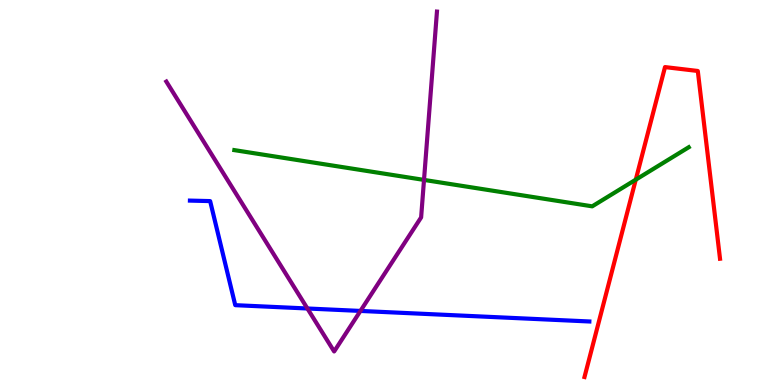[{'lines': ['blue', 'red'], 'intersections': []}, {'lines': ['green', 'red'], 'intersections': [{'x': 8.2, 'y': 5.33}]}, {'lines': ['purple', 'red'], 'intersections': []}, {'lines': ['blue', 'green'], 'intersections': []}, {'lines': ['blue', 'purple'], 'intersections': [{'x': 3.97, 'y': 1.99}, {'x': 4.65, 'y': 1.92}]}, {'lines': ['green', 'purple'], 'intersections': [{'x': 5.47, 'y': 5.33}]}]